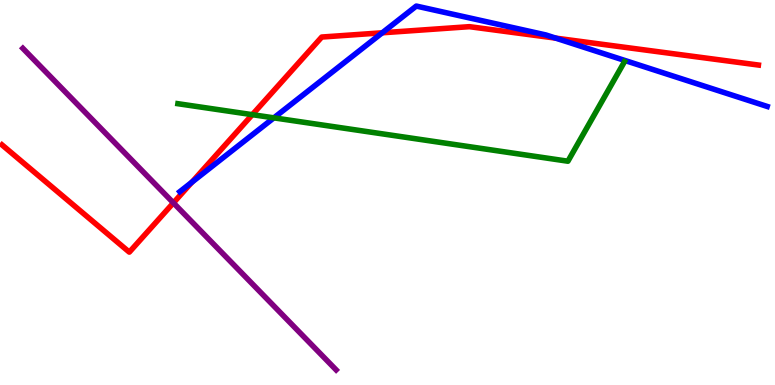[{'lines': ['blue', 'red'], 'intersections': [{'x': 2.48, 'y': 5.27}, {'x': 4.93, 'y': 9.15}, {'x': 7.17, 'y': 9.01}]}, {'lines': ['green', 'red'], 'intersections': [{'x': 3.26, 'y': 7.02}]}, {'lines': ['purple', 'red'], 'intersections': [{'x': 2.24, 'y': 4.73}]}, {'lines': ['blue', 'green'], 'intersections': [{'x': 3.53, 'y': 6.94}]}, {'lines': ['blue', 'purple'], 'intersections': []}, {'lines': ['green', 'purple'], 'intersections': []}]